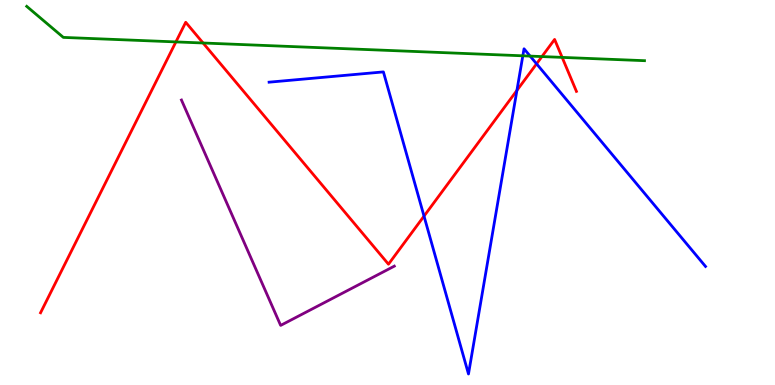[{'lines': ['blue', 'red'], 'intersections': [{'x': 5.47, 'y': 4.39}, {'x': 6.67, 'y': 7.65}, {'x': 6.92, 'y': 8.34}]}, {'lines': ['green', 'red'], 'intersections': [{'x': 2.27, 'y': 8.91}, {'x': 2.62, 'y': 8.88}, {'x': 6.99, 'y': 8.53}, {'x': 7.25, 'y': 8.51}]}, {'lines': ['purple', 'red'], 'intersections': []}, {'lines': ['blue', 'green'], 'intersections': [{'x': 6.75, 'y': 8.55}, {'x': 6.84, 'y': 8.54}]}, {'lines': ['blue', 'purple'], 'intersections': []}, {'lines': ['green', 'purple'], 'intersections': []}]